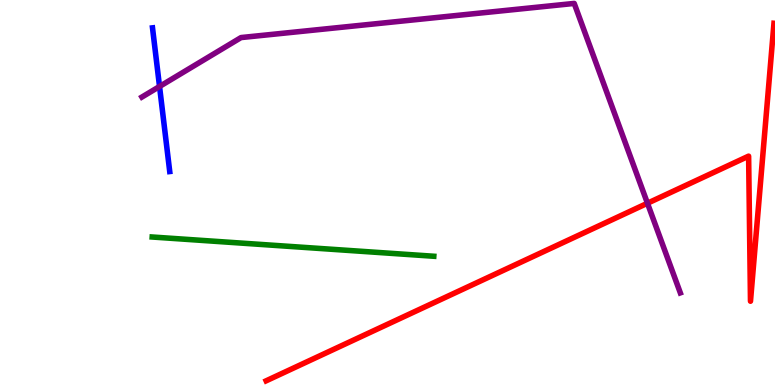[{'lines': ['blue', 'red'], 'intersections': []}, {'lines': ['green', 'red'], 'intersections': []}, {'lines': ['purple', 'red'], 'intersections': [{'x': 8.35, 'y': 4.72}]}, {'lines': ['blue', 'green'], 'intersections': []}, {'lines': ['blue', 'purple'], 'intersections': [{'x': 2.06, 'y': 7.75}]}, {'lines': ['green', 'purple'], 'intersections': []}]